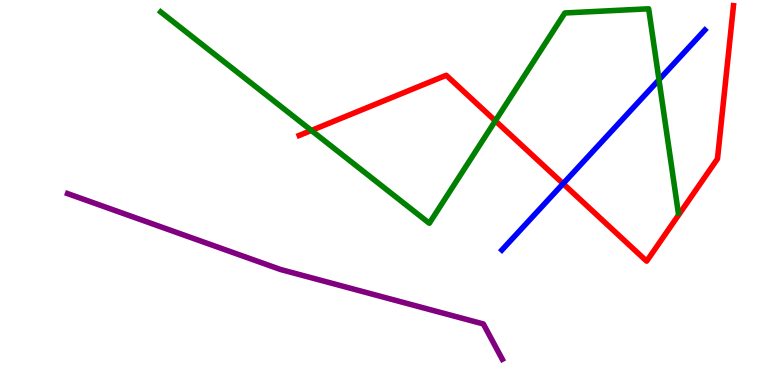[{'lines': ['blue', 'red'], 'intersections': [{'x': 7.27, 'y': 5.23}]}, {'lines': ['green', 'red'], 'intersections': [{'x': 4.02, 'y': 6.61}, {'x': 6.39, 'y': 6.86}]}, {'lines': ['purple', 'red'], 'intersections': []}, {'lines': ['blue', 'green'], 'intersections': [{'x': 8.5, 'y': 7.93}]}, {'lines': ['blue', 'purple'], 'intersections': []}, {'lines': ['green', 'purple'], 'intersections': []}]